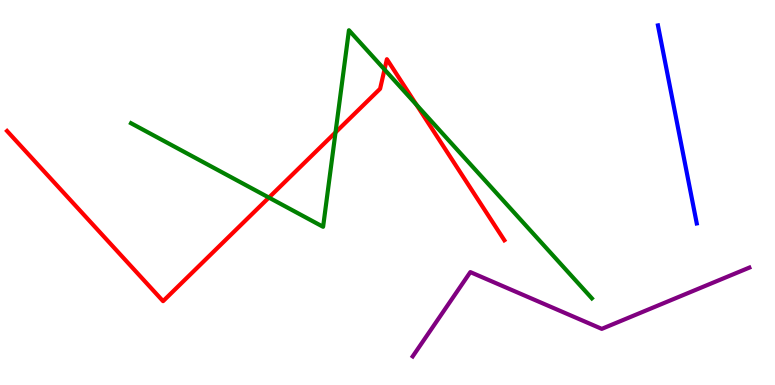[{'lines': ['blue', 'red'], 'intersections': []}, {'lines': ['green', 'red'], 'intersections': [{'x': 3.47, 'y': 4.87}, {'x': 4.33, 'y': 6.56}, {'x': 4.96, 'y': 8.19}, {'x': 5.37, 'y': 7.28}]}, {'lines': ['purple', 'red'], 'intersections': []}, {'lines': ['blue', 'green'], 'intersections': []}, {'lines': ['blue', 'purple'], 'intersections': []}, {'lines': ['green', 'purple'], 'intersections': []}]